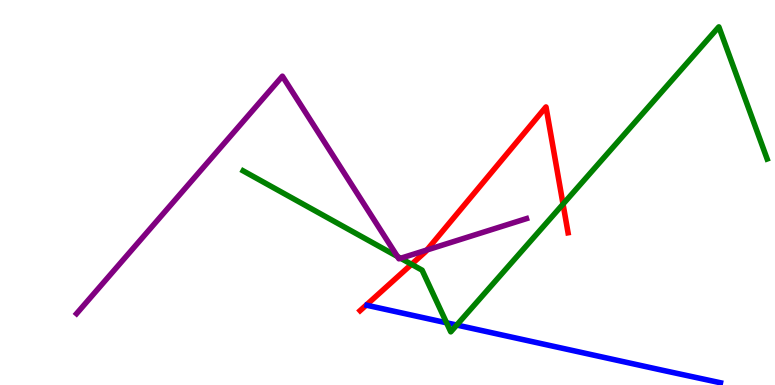[{'lines': ['blue', 'red'], 'intersections': []}, {'lines': ['green', 'red'], 'intersections': [{'x': 5.31, 'y': 3.14}, {'x': 7.26, 'y': 4.7}]}, {'lines': ['purple', 'red'], 'intersections': [{'x': 5.51, 'y': 3.51}]}, {'lines': ['blue', 'green'], 'intersections': [{'x': 5.76, 'y': 1.62}, {'x': 5.89, 'y': 1.56}]}, {'lines': ['blue', 'purple'], 'intersections': []}, {'lines': ['green', 'purple'], 'intersections': [{'x': 5.13, 'y': 3.34}, {'x': 5.17, 'y': 3.29}]}]